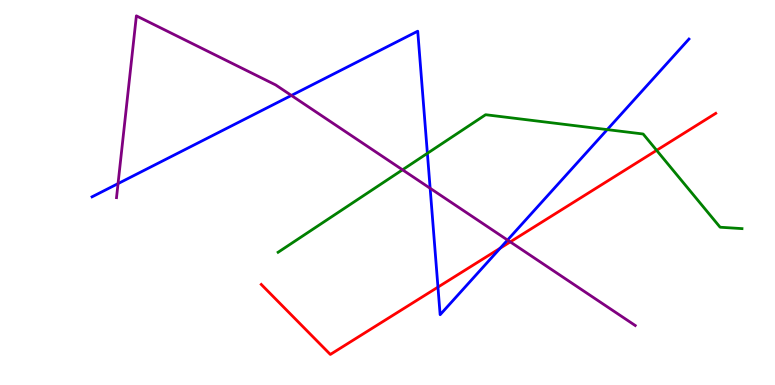[{'lines': ['blue', 'red'], 'intersections': [{'x': 5.65, 'y': 2.54}, {'x': 6.45, 'y': 3.55}]}, {'lines': ['green', 'red'], 'intersections': [{'x': 8.47, 'y': 6.1}]}, {'lines': ['purple', 'red'], 'intersections': [{'x': 6.58, 'y': 3.72}]}, {'lines': ['blue', 'green'], 'intersections': [{'x': 5.51, 'y': 6.02}, {'x': 7.84, 'y': 6.63}]}, {'lines': ['blue', 'purple'], 'intersections': [{'x': 1.52, 'y': 5.23}, {'x': 3.76, 'y': 7.52}, {'x': 5.55, 'y': 5.11}, {'x': 6.55, 'y': 3.76}]}, {'lines': ['green', 'purple'], 'intersections': [{'x': 5.19, 'y': 5.59}]}]